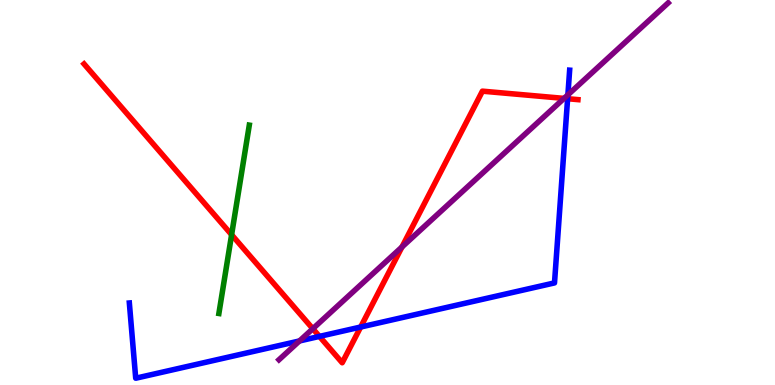[{'lines': ['blue', 'red'], 'intersections': [{'x': 4.12, 'y': 1.26}, {'x': 4.65, 'y': 1.51}, {'x': 7.32, 'y': 7.44}]}, {'lines': ['green', 'red'], 'intersections': [{'x': 2.99, 'y': 3.9}]}, {'lines': ['purple', 'red'], 'intersections': [{'x': 4.04, 'y': 1.46}, {'x': 5.19, 'y': 3.59}, {'x': 7.28, 'y': 7.44}]}, {'lines': ['blue', 'green'], 'intersections': []}, {'lines': ['blue', 'purple'], 'intersections': [{'x': 3.86, 'y': 1.14}, {'x': 7.33, 'y': 7.54}]}, {'lines': ['green', 'purple'], 'intersections': []}]